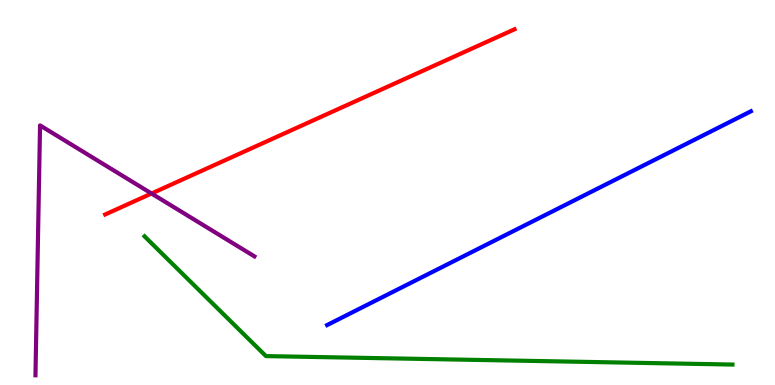[{'lines': ['blue', 'red'], 'intersections': []}, {'lines': ['green', 'red'], 'intersections': []}, {'lines': ['purple', 'red'], 'intersections': [{'x': 1.96, 'y': 4.97}]}, {'lines': ['blue', 'green'], 'intersections': []}, {'lines': ['blue', 'purple'], 'intersections': []}, {'lines': ['green', 'purple'], 'intersections': []}]